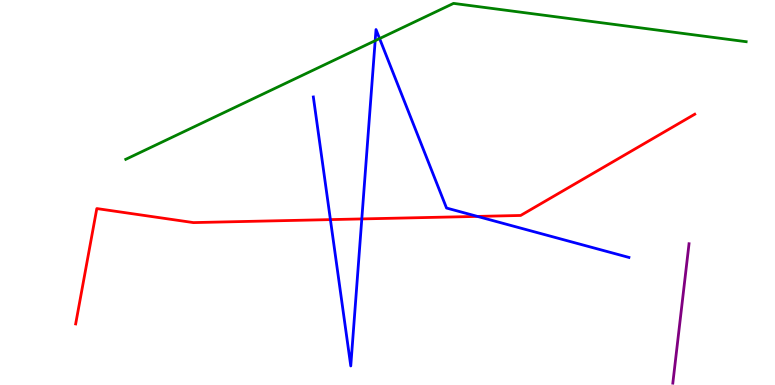[{'lines': ['blue', 'red'], 'intersections': [{'x': 4.26, 'y': 4.3}, {'x': 4.67, 'y': 4.31}, {'x': 6.16, 'y': 4.38}]}, {'lines': ['green', 'red'], 'intersections': []}, {'lines': ['purple', 'red'], 'intersections': []}, {'lines': ['blue', 'green'], 'intersections': [{'x': 4.84, 'y': 8.94}, {'x': 4.9, 'y': 9.0}]}, {'lines': ['blue', 'purple'], 'intersections': []}, {'lines': ['green', 'purple'], 'intersections': []}]